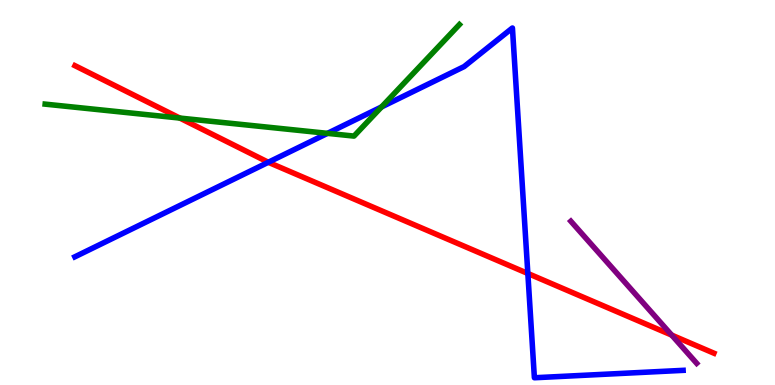[{'lines': ['blue', 'red'], 'intersections': [{'x': 3.46, 'y': 5.78}, {'x': 6.81, 'y': 2.9}]}, {'lines': ['green', 'red'], 'intersections': [{'x': 2.32, 'y': 6.93}]}, {'lines': ['purple', 'red'], 'intersections': [{'x': 8.67, 'y': 1.3}]}, {'lines': ['blue', 'green'], 'intersections': [{'x': 4.23, 'y': 6.54}, {'x': 4.92, 'y': 7.22}]}, {'lines': ['blue', 'purple'], 'intersections': []}, {'lines': ['green', 'purple'], 'intersections': []}]